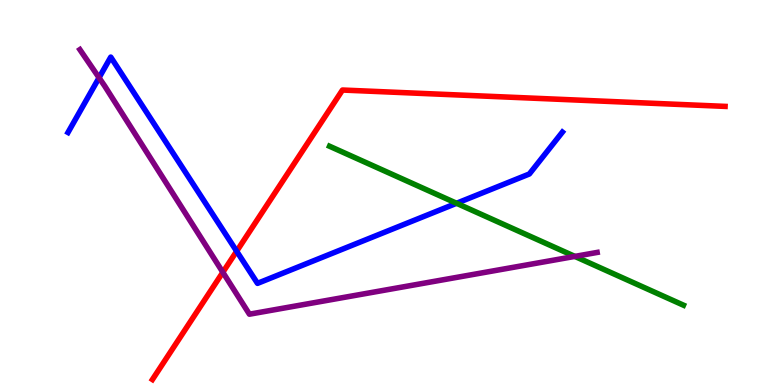[{'lines': ['blue', 'red'], 'intersections': [{'x': 3.05, 'y': 3.47}]}, {'lines': ['green', 'red'], 'intersections': []}, {'lines': ['purple', 'red'], 'intersections': [{'x': 2.88, 'y': 2.93}]}, {'lines': ['blue', 'green'], 'intersections': [{'x': 5.89, 'y': 4.72}]}, {'lines': ['blue', 'purple'], 'intersections': [{'x': 1.28, 'y': 7.98}]}, {'lines': ['green', 'purple'], 'intersections': [{'x': 7.42, 'y': 3.34}]}]